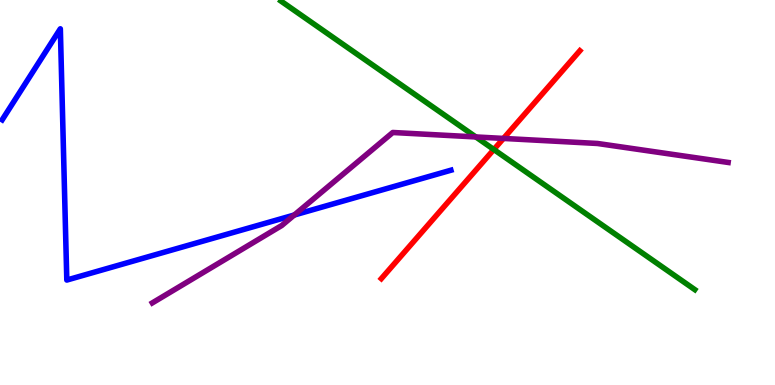[{'lines': ['blue', 'red'], 'intersections': []}, {'lines': ['green', 'red'], 'intersections': [{'x': 6.37, 'y': 6.12}]}, {'lines': ['purple', 'red'], 'intersections': [{'x': 6.5, 'y': 6.4}]}, {'lines': ['blue', 'green'], 'intersections': []}, {'lines': ['blue', 'purple'], 'intersections': [{'x': 3.8, 'y': 4.42}]}, {'lines': ['green', 'purple'], 'intersections': [{'x': 6.14, 'y': 6.44}]}]